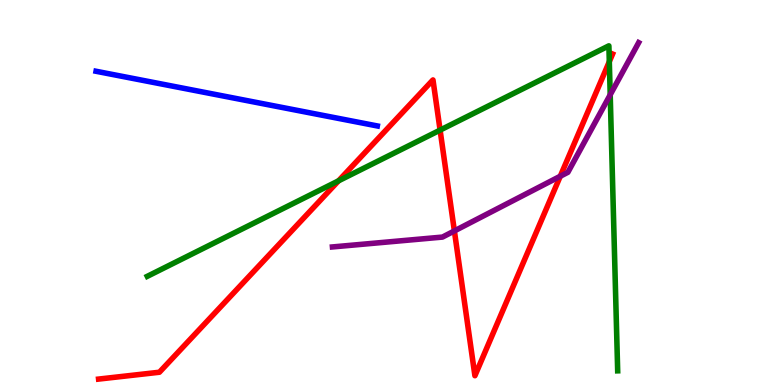[{'lines': ['blue', 'red'], 'intersections': []}, {'lines': ['green', 'red'], 'intersections': [{'x': 4.37, 'y': 5.3}, {'x': 5.68, 'y': 6.62}, {'x': 7.86, 'y': 8.4}]}, {'lines': ['purple', 'red'], 'intersections': [{'x': 5.86, 'y': 4.0}, {'x': 7.23, 'y': 5.42}]}, {'lines': ['blue', 'green'], 'intersections': []}, {'lines': ['blue', 'purple'], 'intersections': []}, {'lines': ['green', 'purple'], 'intersections': [{'x': 7.87, 'y': 7.54}]}]